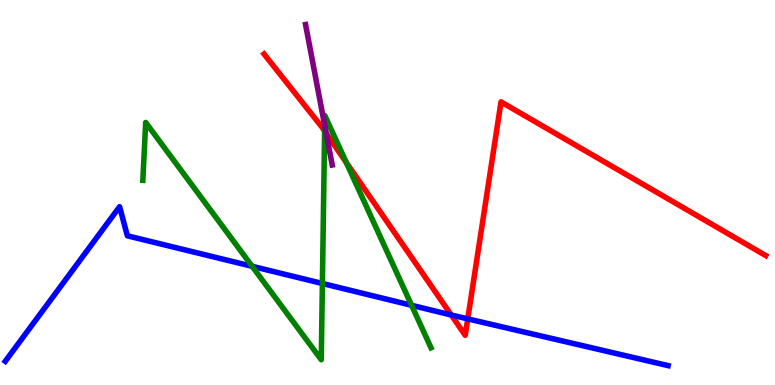[{'lines': ['blue', 'red'], 'intersections': [{'x': 5.82, 'y': 1.82}, {'x': 6.04, 'y': 1.72}]}, {'lines': ['green', 'red'], 'intersections': [{'x': 4.19, 'y': 6.6}, {'x': 4.47, 'y': 5.78}]}, {'lines': ['purple', 'red'], 'intersections': [{'x': 4.21, 'y': 6.54}]}, {'lines': ['blue', 'green'], 'intersections': [{'x': 3.25, 'y': 3.08}, {'x': 4.16, 'y': 2.64}, {'x': 5.31, 'y': 2.07}]}, {'lines': ['blue', 'purple'], 'intersections': []}, {'lines': ['green', 'purple'], 'intersections': [{'x': 4.19, 'y': 6.74}]}]